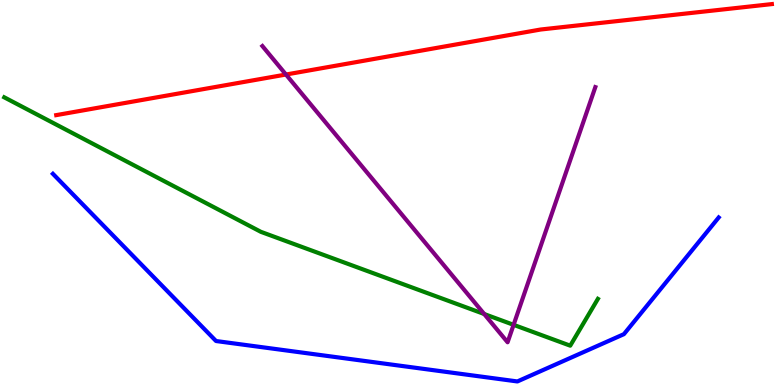[{'lines': ['blue', 'red'], 'intersections': []}, {'lines': ['green', 'red'], 'intersections': []}, {'lines': ['purple', 'red'], 'intersections': [{'x': 3.69, 'y': 8.06}]}, {'lines': ['blue', 'green'], 'intersections': []}, {'lines': ['blue', 'purple'], 'intersections': []}, {'lines': ['green', 'purple'], 'intersections': [{'x': 6.25, 'y': 1.84}, {'x': 6.63, 'y': 1.56}]}]